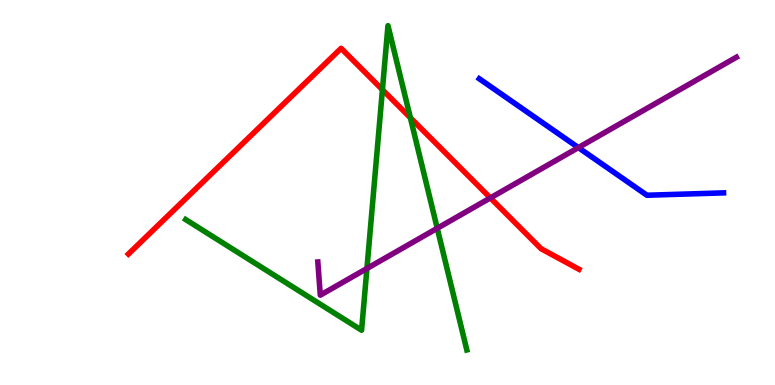[{'lines': ['blue', 'red'], 'intersections': []}, {'lines': ['green', 'red'], 'intersections': [{'x': 4.93, 'y': 7.67}, {'x': 5.3, 'y': 6.94}]}, {'lines': ['purple', 'red'], 'intersections': [{'x': 6.33, 'y': 4.86}]}, {'lines': ['blue', 'green'], 'intersections': []}, {'lines': ['blue', 'purple'], 'intersections': [{'x': 7.46, 'y': 6.17}]}, {'lines': ['green', 'purple'], 'intersections': [{'x': 4.73, 'y': 3.03}, {'x': 5.64, 'y': 4.07}]}]